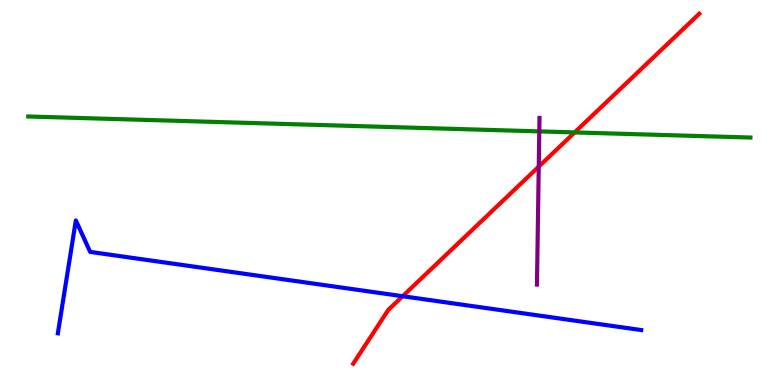[{'lines': ['blue', 'red'], 'intersections': [{'x': 5.2, 'y': 2.31}]}, {'lines': ['green', 'red'], 'intersections': [{'x': 7.41, 'y': 6.56}]}, {'lines': ['purple', 'red'], 'intersections': [{'x': 6.95, 'y': 5.67}]}, {'lines': ['blue', 'green'], 'intersections': []}, {'lines': ['blue', 'purple'], 'intersections': []}, {'lines': ['green', 'purple'], 'intersections': [{'x': 6.96, 'y': 6.59}]}]